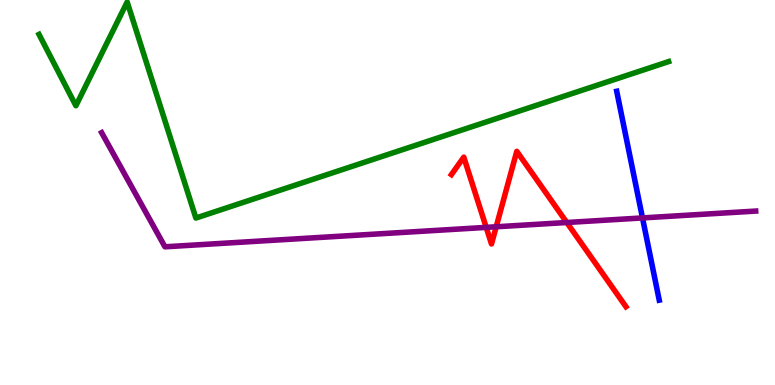[{'lines': ['blue', 'red'], 'intersections': []}, {'lines': ['green', 'red'], 'intersections': []}, {'lines': ['purple', 'red'], 'intersections': [{'x': 6.27, 'y': 4.09}, {'x': 6.4, 'y': 4.11}, {'x': 7.31, 'y': 4.22}]}, {'lines': ['blue', 'green'], 'intersections': []}, {'lines': ['blue', 'purple'], 'intersections': [{'x': 8.29, 'y': 4.34}]}, {'lines': ['green', 'purple'], 'intersections': []}]